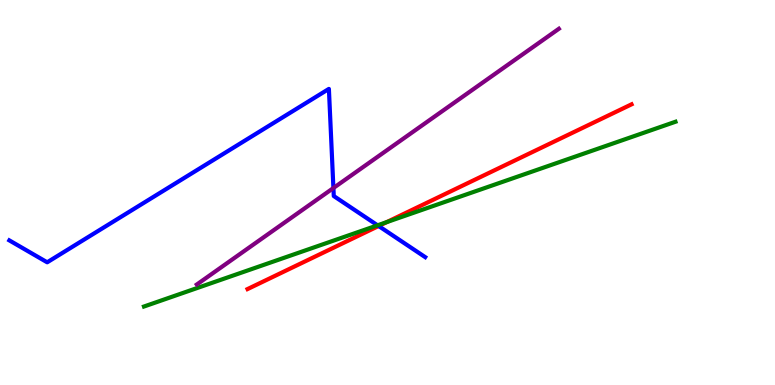[{'lines': ['blue', 'red'], 'intersections': [{'x': 4.89, 'y': 4.13}]}, {'lines': ['green', 'red'], 'intersections': [{'x': 4.99, 'y': 4.23}]}, {'lines': ['purple', 'red'], 'intersections': []}, {'lines': ['blue', 'green'], 'intersections': [{'x': 4.87, 'y': 4.15}]}, {'lines': ['blue', 'purple'], 'intersections': [{'x': 4.3, 'y': 5.12}]}, {'lines': ['green', 'purple'], 'intersections': []}]